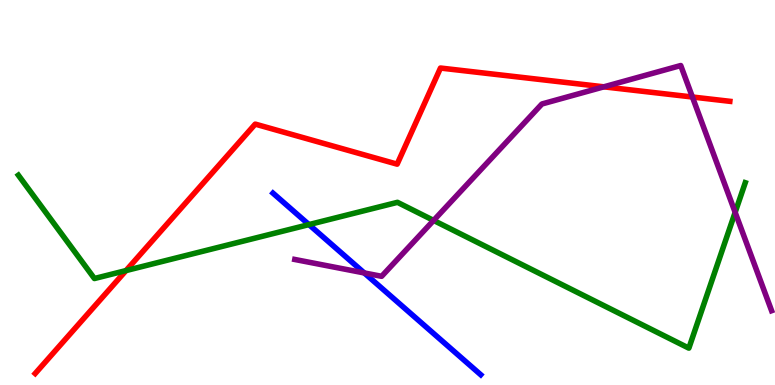[{'lines': ['blue', 'red'], 'intersections': []}, {'lines': ['green', 'red'], 'intersections': [{'x': 1.63, 'y': 2.97}]}, {'lines': ['purple', 'red'], 'intersections': [{'x': 7.79, 'y': 7.74}, {'x': 8.93, 'y': 7.48}]}, {'lines': ['blue', 'green'], 'intersections': [{'x': 3.99, 'y': 4.17}]}, {'lines': ['blue', 'purple'], 'intersections': [{'x': 4.7, 'y': 2.91}]}, {'lines': ['green', 'purple'], 'intersections': [{'x': 5.59, 'y': 4.27}, {'x': 9.49, 'y': 4.48}]}]